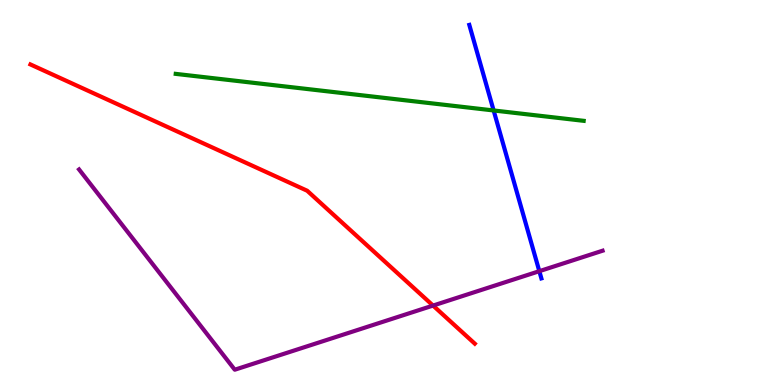[{'lines': ['blue', 'red'], 'intersections': []}, {'lines': ['green', 'red'], 'intersections': []}, {'lines': ['purple', 'red'], 'intersections': [{'x': 5.59, 'y': 2.06}]}, {'lines': ['blue', 'green'], 'intersections': [{'x': 6.37, 'y': 7.13}]}, {'lines': ['blue', 'purple'], 'intersections': [{'x': 6.96, 'y': 2.96}]}, {'lines': ['green', 'purple'], 'intersections': []}]